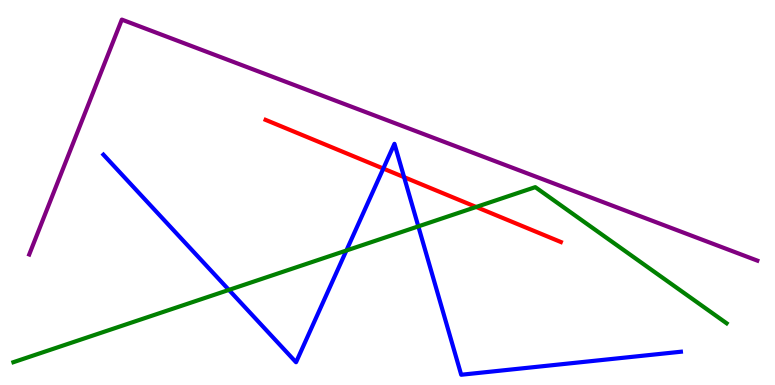[{'lines': ['blue', 'red'], 'intersections': [{'x': 4.95, 'y': 5.62}, {'x': 5.21, 'y': 5.4}]}, {'lines': ['green', 'red'], 'intersections': [{'x': 6.14, 'y': 4.62}]}, {'lines': ['purple', 'red'], 'intersections': []}, {'lines': ['blue', 'green'], 'intersections': [{'x': 2.95, 'y': 2.47}, {'x': 4.47, 'y': 3.49}, {'x': 5.4, 'y': 4.12}]}, {'lines': ['blue', 'purple'], 'intersections': []}, {'lines': ['green', 'purple'], 'intersections': []}]